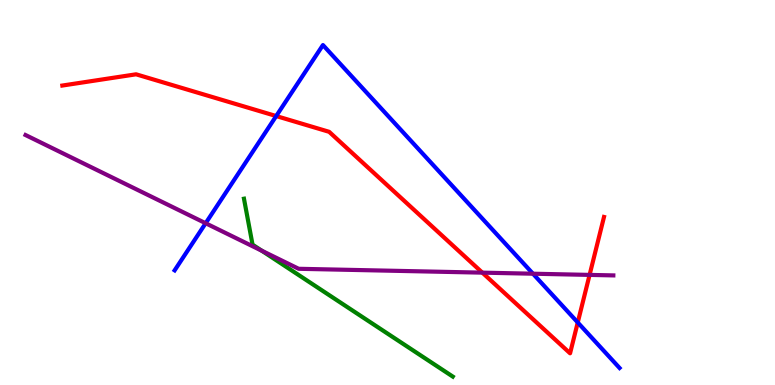[{'lines': ['blue', 'red'], 'intersections': [{'x': 3.56, 'y': 6.99}, {'x': 7.45, 'y': 1.62}]}, {'lines': ['green', 'red'], 'intersections': []}, {'lines': ['purple', 'red'], 'intersections': [{'x': 6.22, 'y': 2.92}, {'x': 7.61, 'y': 2.86}]}, {'lines': ['blue', 'green'], 'intersections': []}, {'lines': ['blue', 'purple'], 'intersections': [{'x': 2.65, 'y': 4.2}, {'x': 6.88, 'y': 2.89}]}, {'lines': ['green', 'purple'], 'intersections': [{'x': 3.38, 'y': 3.49}]}]